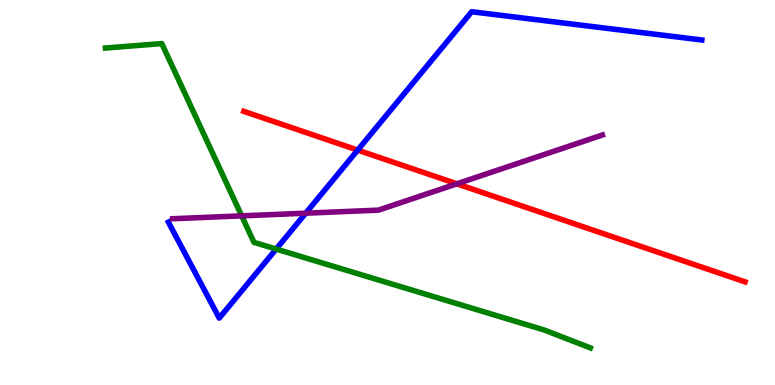[{'lines': ['blue', 'red'], 'intersections': [{'x': 4.62, 'y': 6.1}]}, {'lines': ['green', 'red'], 'intersections': []}, {'lines': ['purple', 'red'], 'intersections': [{'x': 5.9, 'y': 5.23}]}, {'lines': ['blue', 'green'], 'intersections': [{'x': 3.56, 'y': 3.53}]}, {'lines': ['blue', 'purple'], 'intersections': [{'x': 3.94, 'y': 4.46}]}, {'lines': ['green', 'purple'], 'intersections': [{'x': 3.12, 'y': 4.39}]}]